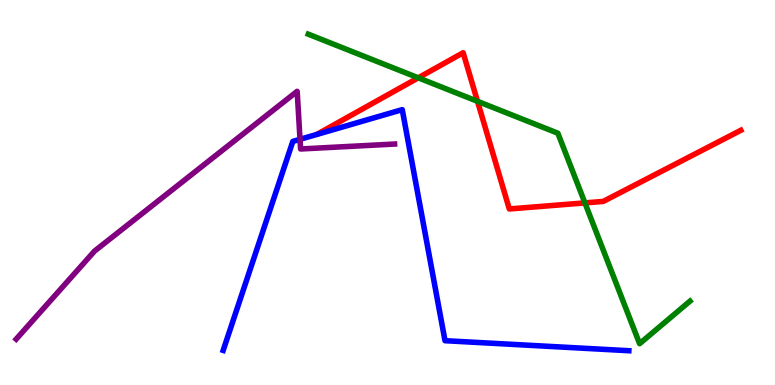[{'lines': ['blue', 'red'], 'intersections': []}, {'lines': ['green', 'red'], 'intersections': [{'x': 5.4, 'y': 7.98}, {'x': 6.16, 'y': 7.37}, {'x': 7.55, 'y': 4.73}]}, {'lines': ['purple', 'red'], 'intersections': []}, {'lines': ['blue', 'green'], 'intersections': []}, {'lines': ['blue', 'purple'], 'intersections': [{'x': 3.87, 'y': 6.38}]}, {'lines': ['green', 'purple'], 'intersections': []}]